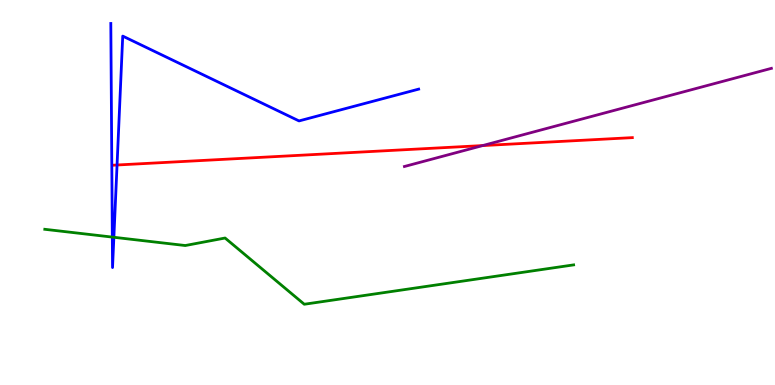[{'lines': ['blue', 'red'], 'intersections': [{'x': 1.51, 'y': 5.71}]}, {'lines': ['green', 'red'], 'intersections': []}, {'lines': ['purple', 'red'], 'intersections': [{'x': 6.23, 'y': 6.22}]}, {'lines': ['blue', 'green'], 'intersections': [{'x': 1.45, 'y': 3.84}, {'x': 1.47, 'y': 3.84}]}, {'lines': ['blue', 'purple'], 'intersections': []}, {'lines': ['green', 'purple'], 'intersections': []}]